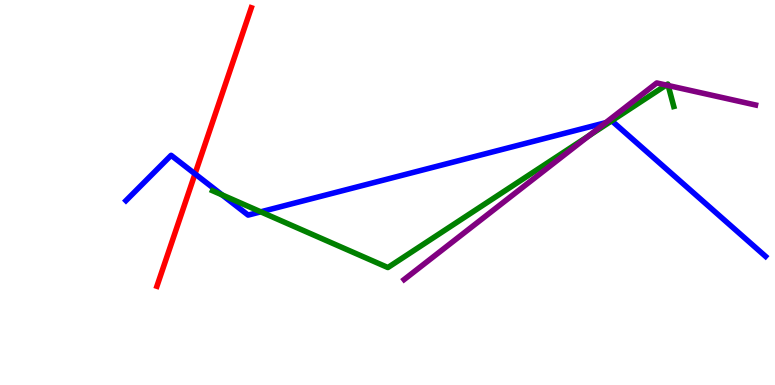[{'lines': ['blue', 'red'], 'intersections': [{'x': 2.52, 'y': 5.48}]}, {'lines': ['green', 'red'], 'intersections': []}, {'lines': ['purple', 'red'], 'intersections': []}, {'lines': ['blue', 'green'], 'intersections': [{'x': 2.87, 'y': 4.94}, {'x': 3.36, 'y': 4.5}, {'x': 7.88, 'y': 6.85}]}, {'lines': ['blue', 'purple'], 'intersections': [{'x': 7.82, 'y': 6.81}]}, {'lines': ['green', 'purple'], 'intersections': [{'x': 7.6, 'y': 6.47}, {'x': 8.6, 'y': 7.79}, {'x': 8.62, 'y': 7.78}]}]